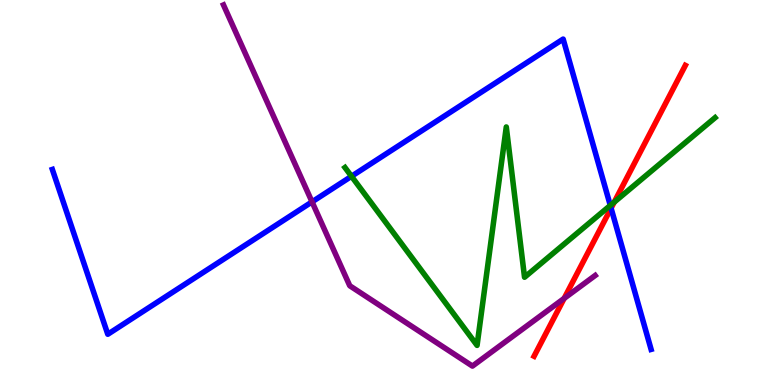[{'lines': ['blue', 'red'], 'intersections': [{'x': 7.88, 'y': 4.59}]}, {'lines': ['green', 'red'], 'intersections': [{'x': 7.93, 'y': 4.75}]}, {'lines': ['purple', 'red'], 'intersections': [{'x': 7.28, 'y': 2.25}]}, {'lines': ['blue', 'green'], 'intersections': [{'x': 4.54, 'y': 5.42}, {'x': 7.87, 'y': 4.66}]}, {'lines': ['blue', 'purple'], 'intersections': [{'x': 4.03, 'y': 4.76}]}, {'lines': ['green', 'purple'], 'intersections': []}]